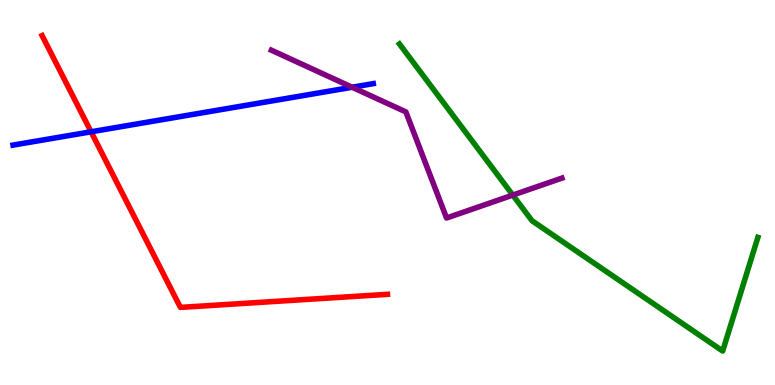[{'lines': ['blue', 'red'], 'intersections': [{'x': 1.17, 'y': 6.58}]}, {'lines': ['green', 'red'], 'intersections': []}, {'lines': ['purple', 'red'], 'intersections': []}, {'lines': ['blue', 'green'], 'intersections': []}, {'lines': ['blue', 'purple'], 'intersections': [{'x': 4.54, 'y': 7.73}]}, {'lines': ['green', 'purple'], 'intersections': [{'x': 6.62, 'y': 4.93}]}]